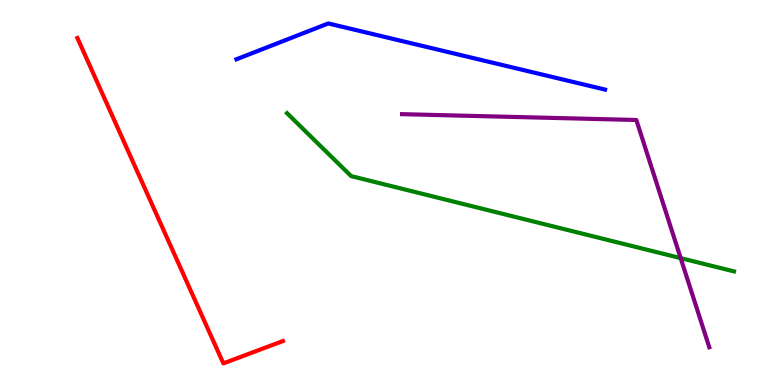[{'lines': ['blue', 'red'], 'intersections': []}, {'lines': ['green', 'red'], 'intersections': []}, {'lines': ['purple', 'red'], 'intersections': []}, {'lines': ['blue', 'green'], 'intersections': []}, {'lines': ['blue', 'purple'], 'intersections': []}, {'lines': ['green', 'purple'], 'intersections': [{'x': 8.78, 'y': 3.3}]}]